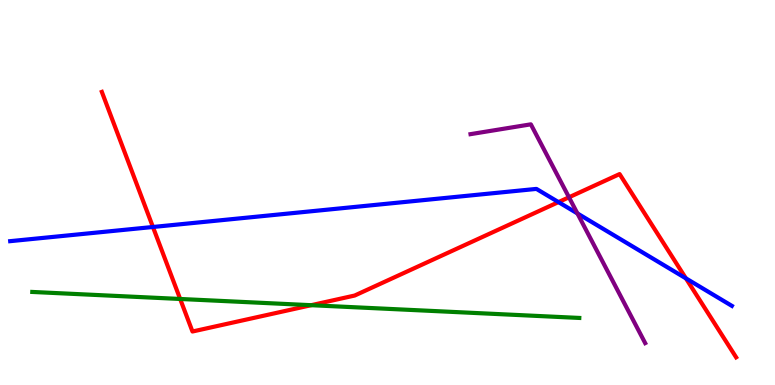[{'lines': ['blue', 'red'], 'intersections': [{'x': 1.97, 'y': 4.1}, {'x': 7.21, 'y': 4.75}, {'x': 8.85, 'y': 2.77}]}, {'lines': ['green', 'red'], 'intersections': [{'x': 2.32, 'y': 2.23}, {'x': 4.01, 'y': 2.07}]}, {'lines': ['purple', 'red'], 'intersections': [{'x': 7.34, 'y': 4.88}]}, {'lines': ['blue', 'green'], 'intersections': []}, {'lines': ['blue', 'purple'], 'intersections': [{'x': 7.45, 'y': 4.46}]}, {'lines': ['green', 'purple'], 'intersections': []}]